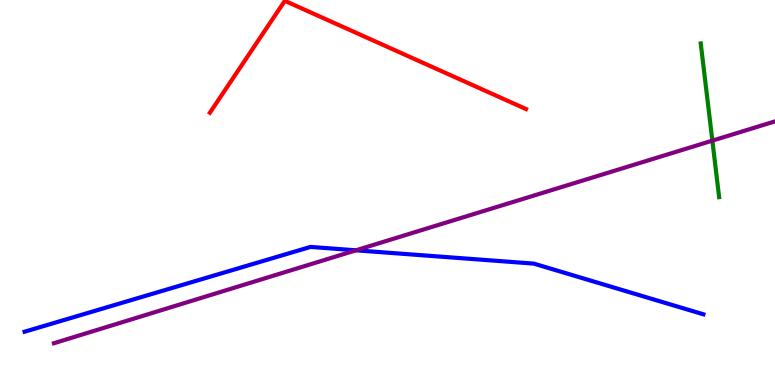[{'lines': ['blue', 'red'], 'intersections': []}, {'lines': ['green', 'red'], 'intersections': []}, {'lines': ['purple', 'red'], 'intersections': []}, {'lines': ['blue', 'green'], 'intersections': []}, {'lines': ['blue', 'purple'], 'intersections': [{'x': 4.59, 'y': 3.5}]}, {'lines': ['green', 'purple'], 'intersections': [{'x': 9.19, 'y': 6.35}]}]